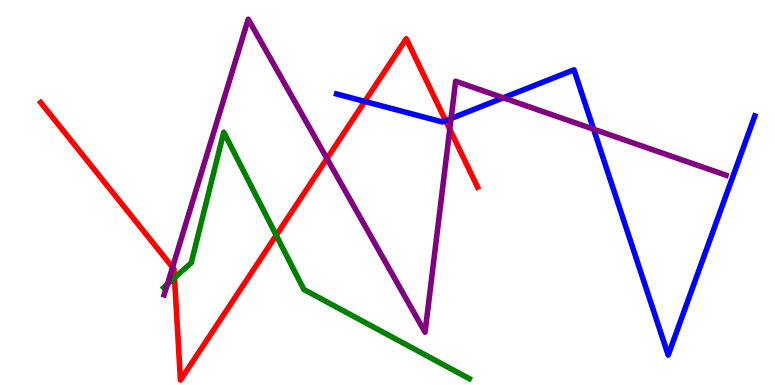[{'lines': ['blue', 'red'], 'intersections': [{'x': 4.71, 'y': 7.37}, {'x': 5.75, 'y': 6.87}]}, {'lines': ['green', 'red'], 'intersections': [{'x': 2.25, 'y': 2.78}, {'x': 3.56, 'y': 3.89}]}, {'lines': ['purple', 'red'], 'intersections': [{'x': 2.23, 'y': 3.06}, {'x': 4.22, 'y': 5.88}, {'x': 5.8, 'y': 6.64}]}, {'lines': ['blue', 'green'], 'intersections': []}, {'lines': ['blue', 'purple'], 'intersections': [{'x': 5.82, 'y': 6.92}, {'x': 6.49, 'y': 7.46}, {'x': 7.66, 'y': 6.64}]}, {'lines': ['green', 'purple'], 'intersections': [{'x': 2.16, 'y': 2.62}]}]